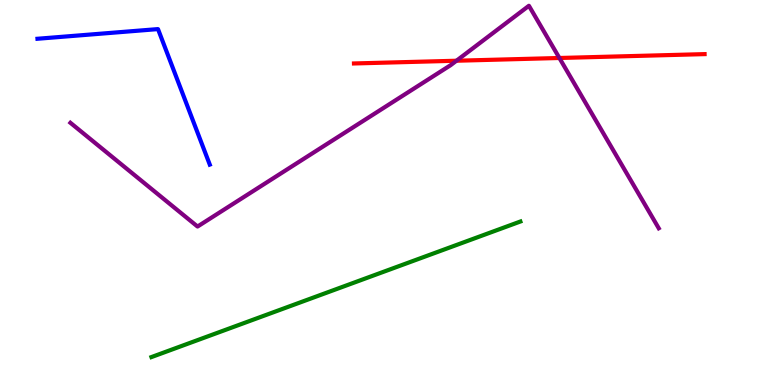[{'lines': ['blue', 'red'], 'intersections': []}, {'lines': ['green', 'red'], 'intersections': []}, {'lines': ['purple', 'red'], 'intersections': [{'x': 5.89, 'y': 8.42}, {'x': 7.22, 'y': 8.49}]}, {'lines': ['blue', 'green'], 'intersections': []}, {'lines': ['blue', 'purple'], 'intersections': []}, {'lines': ['green', 'purple'], 'intersections': []}]